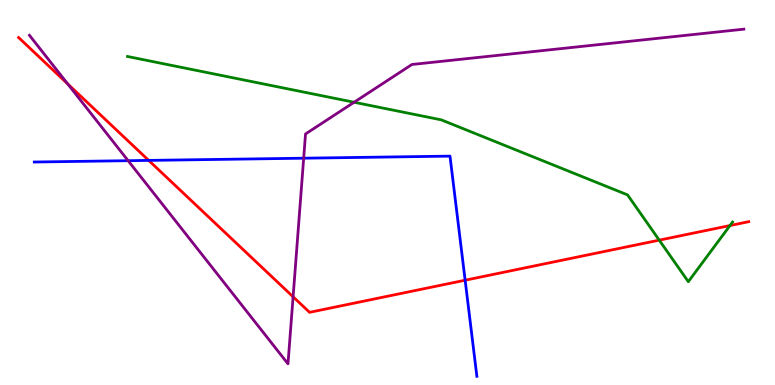[{'lines': ['blue', 'red'], 'intersections': [{'x': 1.92, 'y': 5.83}, {'x': 6.0, 'y': 2.72}]}, {'lines': ['green', 'red'], 'intersections': [{'x': 8.51, 'y': 3.76}, {'x': 9.42, 'y': 4.14}]}, {'lines': ['purple', 'red'], 'intersections': [{'x': 0.873, 'y': 7.82}, {'x': 3.78, 'y': 2.29}]}, {'lines': ['blue', 'green'], 'intersections': []}, {'lines': ['blue', 'purple'], 'intersections': [{'x': 1.65, 'y': 5.83}, {'x': 3.92, 'y': 5.89}]}, {'lines': ['green', 'purple'], 'intersections': [{'x': 4.57, 'y': 7.34}]}]